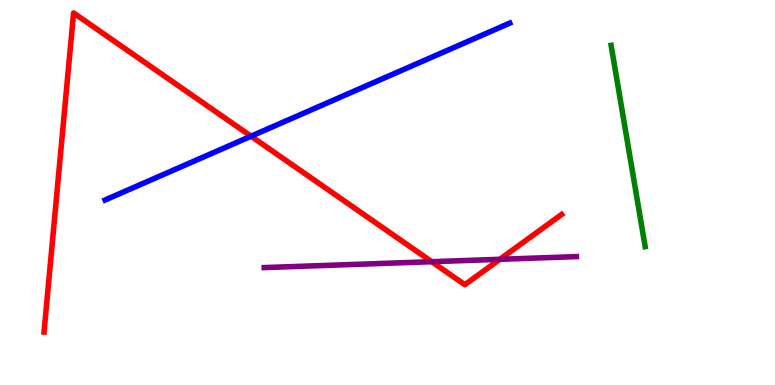[{'lines': ['blue', 'red'], 'intersections': [{'x': 3.24, 'y': 6.46}]}, {'lines': ['green', 'red'], 'intersections': []}, {'lines': ['purple', 'red'], 'intersections': [{'x': 5.57, 'y': 3.2}, {'x': 6.45, 'y': 3.26}]}, {'lines': ['blue', 'green'], 'intersections': []}, {'lines': ['blue', 'purple'], 'intersections': []}, {'lines': ['green', 'purple'], 'intersections': []}]